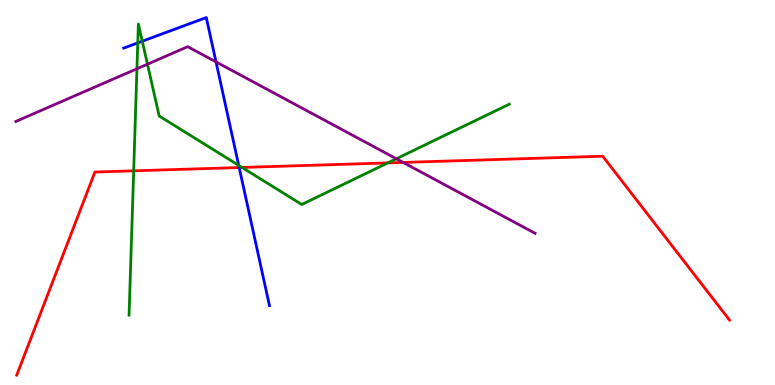[{'lines': ['blue', 'red'], 'intersections': [{'x': 3.09, 'y': 5.65}]}, {'lines': ['green', 'red'], 'intersections': [{'x': 1.72, 'y': 5.56}, {'x': 3.12, 'y': 5.65}, {'x': 5.0, 'y': 5.77}]}, {'lines': ['purple', 'red'], 'intersections': [{'x': 5.2, 'y': 5.78}]}, {'lines': ['blue', 'green'], 'intersections': [{'x': 1.78, 'y': 8.89}, {'x': 1.84, 'y': 8.93}, {'x': 3.08, 'y': 5.7}]}, {'lines': ['blue', 'purple'], 'intersections': [{'x': 2.79, 'y': 8.39}]}, {'lines': ['green', 'purple'], 'intersections': [{'x': 1.77, 'y': 8.21}, {'x': 1.9, 'y': 8.33}, {'x': 5.11, 'y': 5.88}]}]